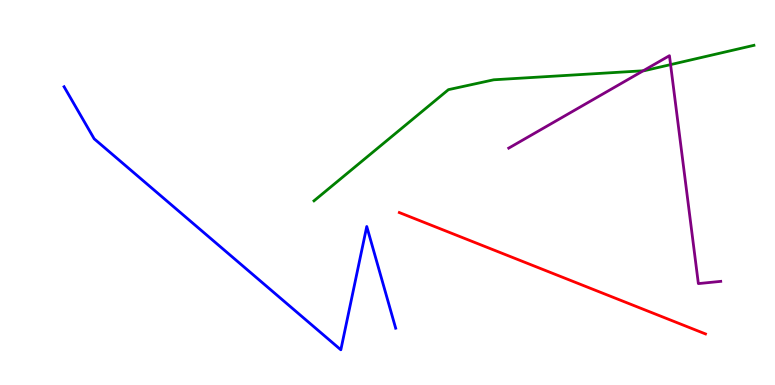[{'lines': ['blue', 'red'], 'intersections': []}, {'lines': ['green', 'red'], 'intersections': []}, {'lines': ['purple', 'red'], 'intersections': []}, {'lines': ['blue', 'green'], 'intersections': []}, {'lines': ['blue', 'purple'], 'intersections': []}, {'lines': ['green', 'purple'], 'intersections': [{'x': 8.3, 'y': 8.16}, {'x': 8.65, 'y': 8.32}]}]